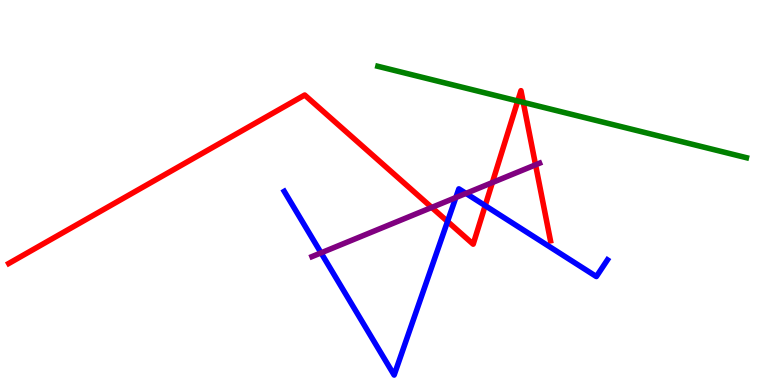[{'lines': ['blue', 'red'], 'intersections': [{'x': 5.77, 'y': 4.25}, {'x': 6.26, 'y': 4.66}]}, {'lines': ['green', 'red'], 'intersections': [{'x': 6.68, 'y': 7.38}, {'x': 6.75, 'y': 7.34}]}, {'lines': ['purple', 'red'], 'intersections': [{'x': 5.57, 'y': 4.61}, {'x': 6.35, 'y': 5.26}, {'x': 6.91, 'y': 5.72}]}, {'lines': ['blue', 'green'], 'intersections': []}, {'lines': ['blue', 'purple'], 'intersections': [{'x': 4.14, 'y': 3.43}, {'x': 5.88, 'y': 4.87}, {'x': 6.01, 'y': 4.98}]}, {'lines': ['green', 'purple'], 'intersections': []}]